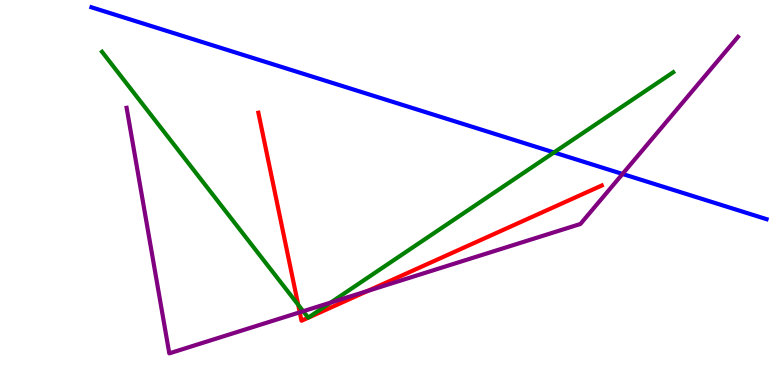[{'lines': ['blue', 'red'], 'intersections': []}, {'lines': ['green', 'red'], 'intersections': [{'x': 3.85, 'y': 2.08}]}, {'lines': ['purple', 'red'], 'intersections': [{'x': 3.87, 'y': 1.89}, {'x': 4.75, 'y': 2.44}]}, {'lines': ['blue', 'green'], 'intersections': [{'x': 7.15, 'y': 6.04}]}, {'lines': ['blue', 'purple'], 'intersections': [{'x': 8.03, 'y': 5.48}]}, {'lines': ['green', 'purple'], 'intersections': [{'x': 3.91, 'y': 1.92}, {'x': 4.27, 'y': 2.14}]}]